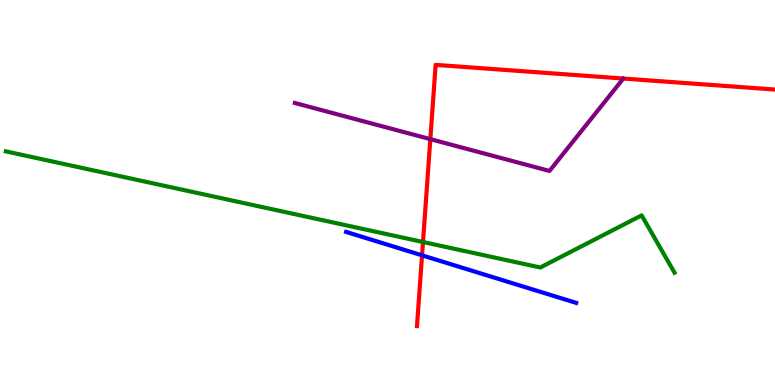[{'lines': ['blue', 'red'], 'intersections': [{'x': 5.45, 'y': 3.37}]}, {'lines': ['green', 'red'], 'intersections': [{'x': 5.46, 'y': 3.71}]}, {'lines': ['purple', 'red'], 'intersections': [{'x': 5.55, 'y': 6.39}]}, {'lines': ['blue', 'green'], 'intersections': []}, {'lines': ['blue', 'purple'], 'intersections': []}, {'lines': ['green', 'purple'], 'intersections': []}]